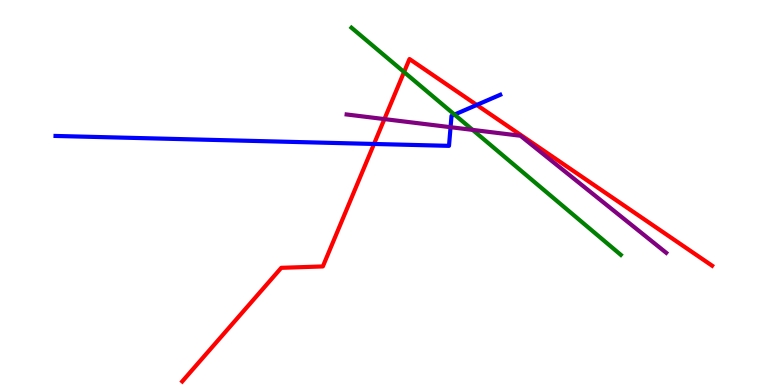[{'lines': ['blue', 'red'], 'intersections': [{'x': 4.83, 'y': 6.26}, {'x': 6.15, 'y': 7.27}]}, {'lines': ['green', 'red'], 'intersections': [{'x': 5.21, 'y': 8.13}]}, {'lines': ['purple', 'red'], 'intersections': [{'x': 4.96, 'y': 6.91}]}, {'lines': ['blue', 'green'], 'intersections': [{'x': 5.86, 'y': 7.02}]}, {'lines': ['blue', 'purple'], 'intersections': [{'x': 5.81, 'y': 6.7}]}, {'lines': ['green', 'purple'], 'intersections': [{'x': 6.1, 'y': 6.63}]}]